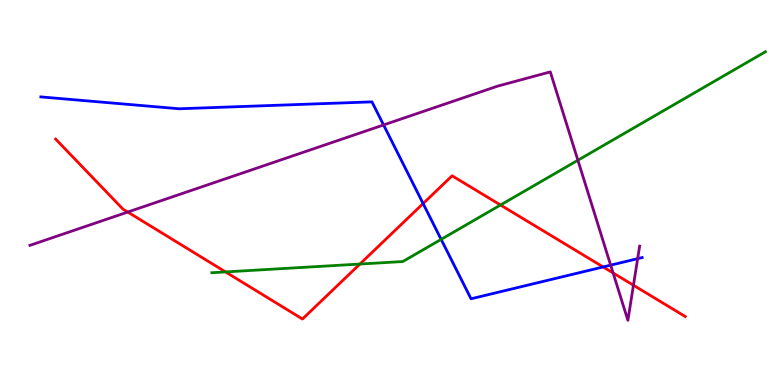[{'lines': ['blue', 'red'], 'intersections': [{'x': 5.46, 'y': 4.71}, {'x': 7.78, 'y': 3.07}]}, {'lines': ['green', 'red'], 'intersections': [{'x': 2.91, 'y': 2.94}, {'x': 4.64, 'y': 3.14}, {'x': 6.46, 'y': 4.67}]}, {'lines': ['purple', 'red'], 'intersections': [{'x': 1.65, 'y': 4.49}, {'x': 7.91, 'y': 2.91}, {'x': 8.17, 'y': 2.59}]}, {'lines': ['blue', 'green'], 'intersections': [{'x': 5.69, 'y': 3.78}]}, {'lines': ['blue', 'purple'], 'intersections': [{'x': 4.95, 'y': 6.75}, {'x': 7.88, 'y': 3.11}, {'x': 8.23, 'y': 3.28}]}, {'lines': ['green', 'purple'], 'intersections': [{'x': 7.46, 'y': 5.84}]}]